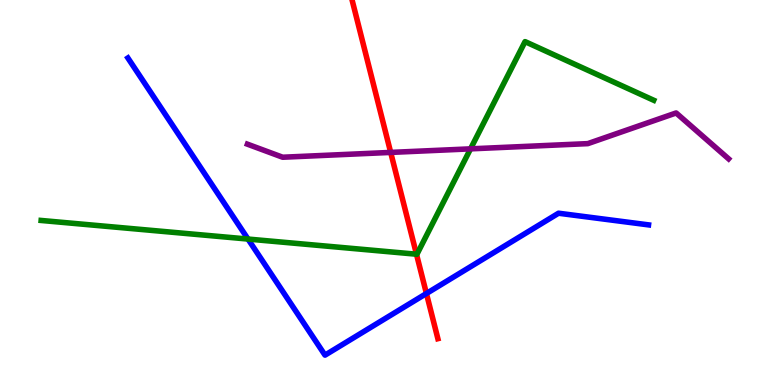[{'lines': ['blue', 'red'], 'intersections': [{'x': 5.5, 'y': 2.38}]}, {'lines': ['green', 'red'], 'intersections': [{'x': 5.37, 'y': 3.4}]}, {'lines': ['purple', 'red'], 'intersections': [{'x': 5.04, 'y': 6.04}]}, {'lines': ['blue', 'green'], 'intersections': [{'x': 3.2, 'y': 3.79}]}, {'lines': ['blue', 'purple'], 'intersections': []}, {'lines': ['green', 'purple'], 'intersections': [{'x': 6.07, 'y': 6.13}]}]